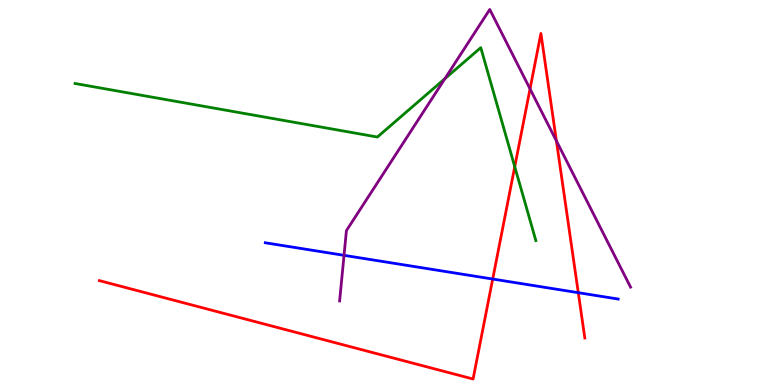[{'lines': ['blue', 'red'], 'intersections': [{'x': 6.36, 'y': 2.75}, {'x': 7.46, 'y': 2.4}]}, {'lines': ['green', 'red'], 'intersections': [{'x': 6.64, 'y': 5.67}]}, {'lines': ['purple', 'red'], 'intersections': [{'x': 6.84, 'y': 7.69}, {'x': 7.18, 'y': 6.34}]}, {'lines': ['blue', 'green'], 'intersections': []}, {'lines': ['blue', 'purple'], 'intersections': [{'x': 4.44, 'y': 3.37}]}, {'lines': ['green', 'purple'], 'intersections': [{'x': 5.74, 'y': 7.96}]}]